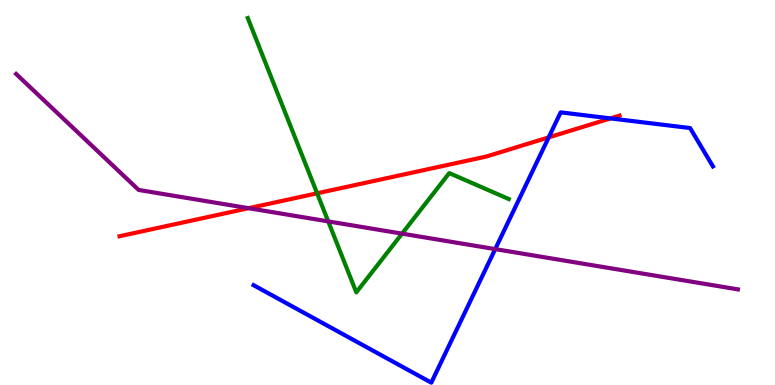[{'lines': ['blue', 'red'], 'intersections': [{'x': 7.08, 'y': 6.43}, {'x': 7.88, 'y': 6.92}]}, {'lines': ['green', 'red'], 'intersections': [{'x': 4.09, 'y': 4.98}]}, {'lines': ['purple', 'red'], 'intersections': [{'x': 3.21, 'y': 4.59}]}, {'lines': ['blue', 'green'], 'intersections': []}, {'lines': ['blue', 'purple'], 'intersections': [{'x': 6.39, 'y': 3.53}]}, {'lines': ['green', 'purple'], 'intersections': [{'x': 4.24, 'y': 4.25}, {'x': 5.19, 'y': 3.93}]}]